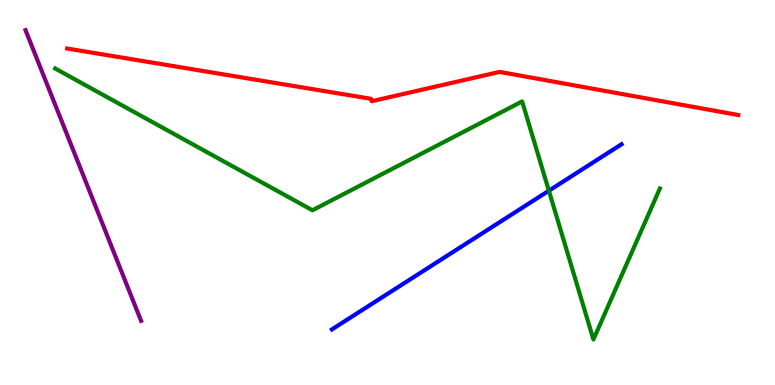[{'lines': ['blue', 'red'], 'intersections': []}, {'lines': ['green', 'red'], 'intersections': []}, {'lines': ['purple', 'red'], 'intersections': []}, {'lines': ['blue', 'green'], 'intersections': [{'x': 7.08, 'y': 5.05}]}, {'lines': ['blue', 'purple'], 'intersections': []}, {'lines': ['green', 'purple'], 'intersections': []}]